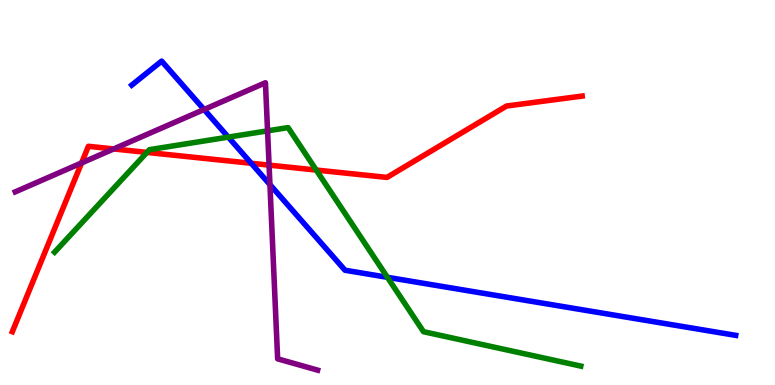[{'lines': ['blue', 'red'], 'intersections': [{'x': 3.24, 'y': 5.76}]}, {'lines': ['green', 'red'], 'intersections': [{'x': 1.9, 'y': 6.04}, {'x': 4.08, 'y': 5.58}]}, {'lines': ['purple', 'red'], 'intersections': [{'x': 1.05, 'y': 5.77}, {'x': 1.47, 'y': 6.13}, {'x': 3.47, 'y': 5.71}]}, {'lines': ['blue', 'green'], 'intersections': [{'x': 2.95, 'y': 6.44}, {'x': 5.0, 'y': 2.8}]}, {'lines': ['blue', 'purple'], 'intersections': [{'x': 2.63, 'y': 7.16}, {'x': 3.48, 'y': 5.21}]}, {'lines': ['green', 'purple'], 'intersections': [{'x': 3.45, 'y': 6.6}]}]